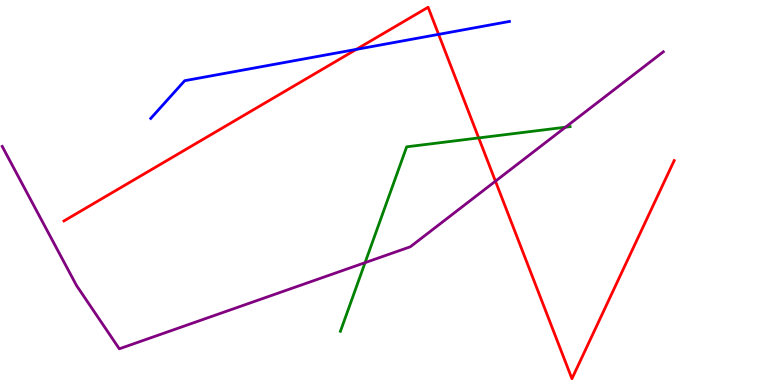[{'lines': ['blue', 'red'], 'intersections': [{'x': 4.6, 'y': 8.72}, {'x': 5.66, 'y': 9.11}]}, {'lines': ['green', 'red'], 'intersections': [{'x': 6.18, 'y': 6.42}]}, {'lines': ['purple', 'red'], 'intersections': [{'x': 6.39, 'y': 5.29}]}, {'lines': ['blue', 'green'], 'intersections': []}, {'lines': ['blue', 'purple'], 'intersections': []}, {'lines': ['green', 'purple'], 'intersections': [{'x': 4.71, 'y': 3.18}, {'x': 7.3, 'y': 6.7}]}]